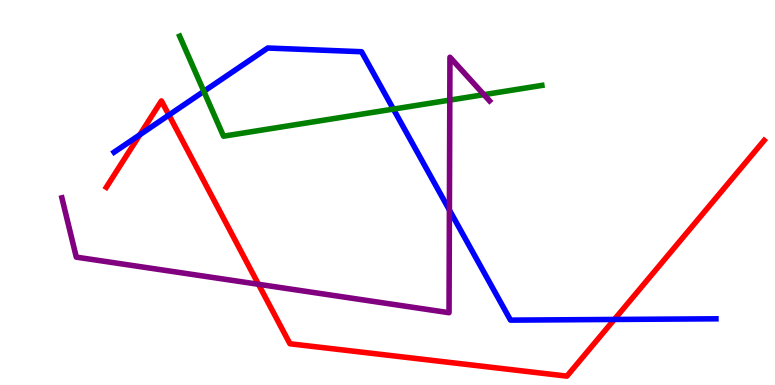[{'lines': ['blue', 'red'], 'intersections': [{'x': 1.8, 'y': 6.5}, {'x': 2.18, 'y': 7.01}, {'x': 7.93, 'y': 1.7}]}, {'lines': ['green', 'red'], 'intersections': []}, {'lines': ['purple', 'red'], 'intersections': [{'x': 3.34, 'y': 2.62}]}, {'lines': ['blue', 'green'], 'intersections': [{'x': 2.63, 'y': 7.63}, {'x': 5.08, 'y': 7.17}]}, {'lines': ['blue', 'purple'], 'intersections': [{'x': 5.8, 'y': 4.55}]}, {'lines': ['green', 'purple'], 'intersections': [{'x': 5.8, 'y': 7.4}, {'x': 6.24, 'y': 7.54}]}]